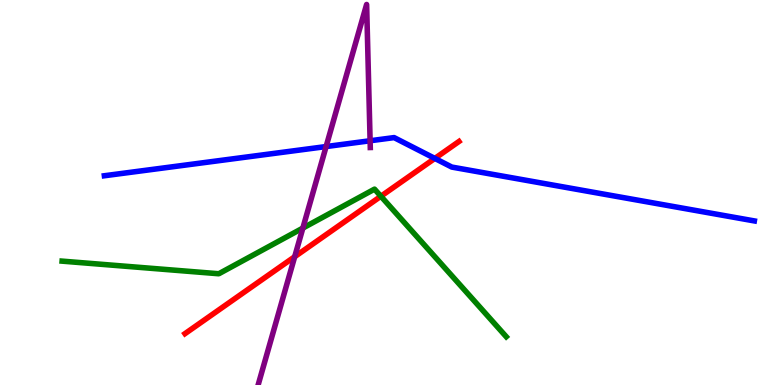[{'lines': ['blue', 'red'], 'intersections': [{'x': 5.61, 'y': 5.89}]}, {'lines': ['green', 'red'], 'intersections': [{'x': 4.91, 'y': 4.9}]}, {'lines': ['purple', 'red'], 'intersections': [{'x': 3.8, 'y': 3.33}]}, {'lines': ['blue', 'green'], 'intersections': []}, {'lines': ['blue', 'purple'], 'intersections': [{'x': 4.21, 'y': 6.19}, {'x': 4.78, 'y': 6.34}]}, {'lines': ['green', 'purple'], 'intersections': [{'x': 3.91, 'y': 4.08}]}]